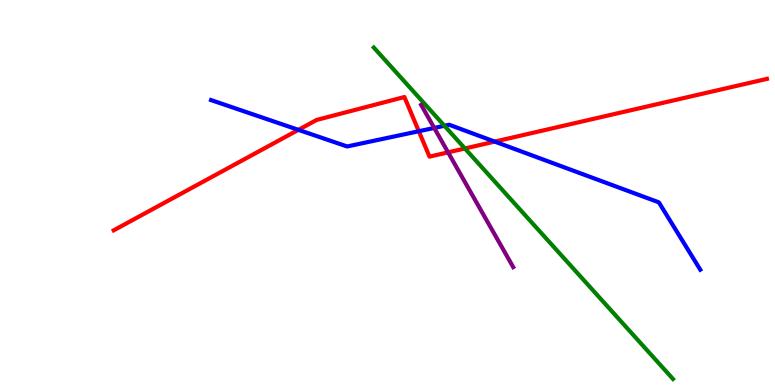[{'lines': ['blue', 'red'], 'intersections': [{'x': 3.85, 'y': 6.63}, {'x': 5.4, 'y': 6.59}, {'x': 6.38, 'y': 6.32}]}, {'lines': ['green', 'red'], 'intersections': [{'x': 6.0, 'y': 6.14}]}, {'lines': ['purple', 'red'], 'intersections': [{'x': 5.78, 'y': 6.04}]}, {'lines': ['blue', 'green'], 'intersections': [{'x': 5.73, 'y': 6.73}]}, {'lines': ['blue', 'purple'], 'intersections': [{'x': 5.6, 'y': 6.68}]}, {'lines': ['green', 'purple'], 'intersections': []}]